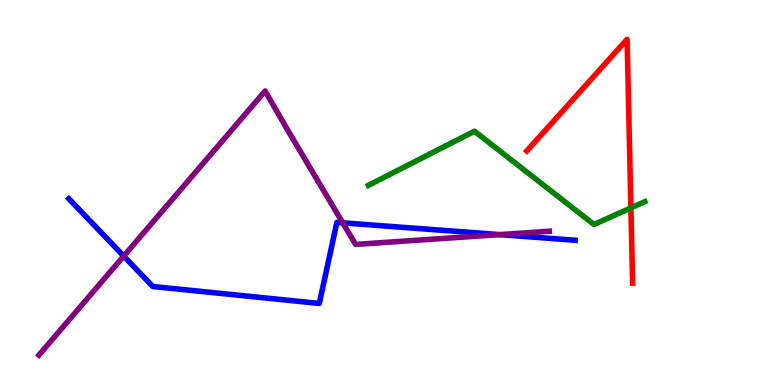[{'lines': ['blue', 'red'], 'intersections': []}, {'lines': ['green', 'red'], 'intersections': [{'x': 8.14, 'y': 4.6}]}, {'lines': ['purple', 'red'], 'intersections': []}, {'lines': ['blue', 'green'], 'intersections': []}, {'lines': ['blue', 'purple'], 'intersections': [{'x': 1.6, 'y': 3.35}, {'x': 4.42, 'y': 4.21}, {'x': 6.45, 'y': 3.91}]}, {'lines': ['green', 'purple'], 'intersections': []}]